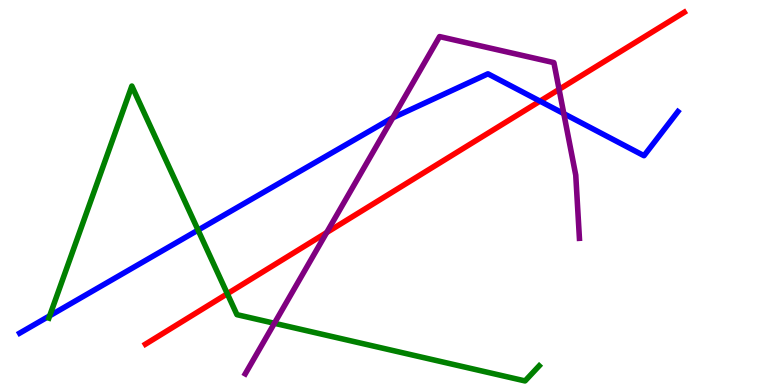[{'lines': ['blue', 'red'], 'intersections': [{'x': 6.97, 'y': 7.37}]}, {'lines': ['green', 'red'], 'intersections': [{'x': 2.93, 'y': 2.37}]}, {'lines': ['purple', 'red'], 'intersections': [{'x': 4.22, 'y': 3.96}, {'x': 7.21, 'y': 7.68}]}, {'lines': ['blue', 'green'], 'intersections': [{'x': 0.641, 'y': 1.8}, {'x': 2.56, 'y': 4.02}]}, {'lines': ['blue', 'purple'], 'intersections': [{'x': 5.07, 'y': 6.94}, {'x': 7.27, 'y': 7.05}]}, {'lines': ['green', 'purple'], 'intersections': [{'x': 3.54, 'y': 1.6}]}]